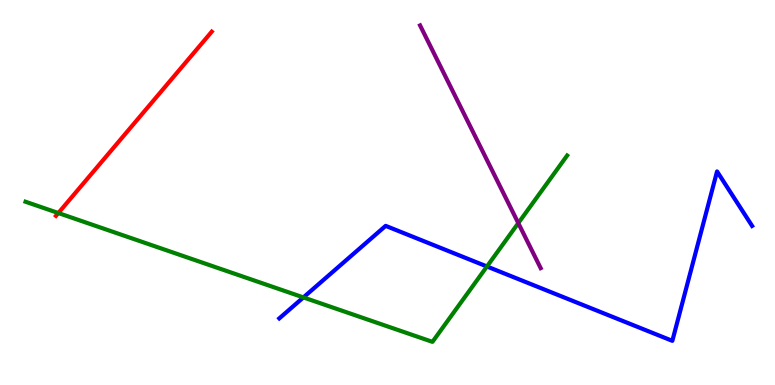[{'lines': ['blue', 'red'], 'intersections': []}, {'lines': ['green', 'red'], 'intersections': [{'x': 0.753, 'y': 4.47}]}, {'lines': ['purple', 'red'], 'intersections': []}, {'lines': ['blue', 'green'], 'intersections': [{'x': 3.91, 'y': 2.27}, {'x': 6.28, 'y': 3.08}]}, {'lines': ['blue', 'purple'], 'intersections': []}, {'lines': ['green', 'purple'], 'intersections': [{'x': 6.69, 'y': 4.21}]}]